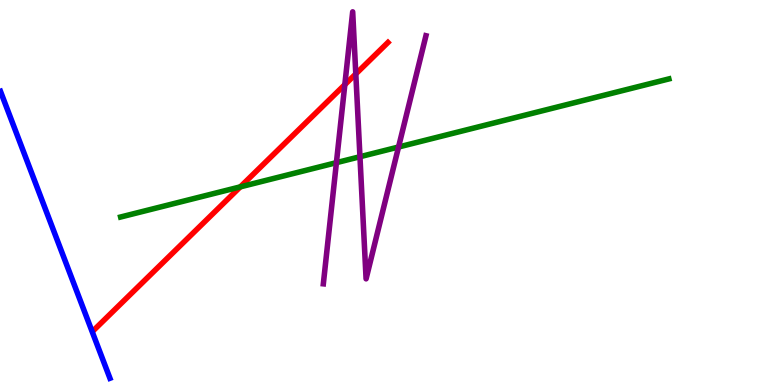[{'lines': ['blue', 'red'], 'intersections': []}, {'lines': ['green', 'red'], 'intersections': [{'x': 3.1, 'y': 5.15}]}, {'lines': ['purple', 'red'], 'intersections': [{'x': 4.45, 'y': 7.8}, {'x': 4.59, 'y': 8.08}]}, {'lines': ['blue', 'green'], 'intersections': []}, {'lines': ['blue', 'purple'], 'intersections': []}, {'lines': ['green', 'purple'], 'intersections': [{'x': 4.34, 'y': 5.78}, {'x': 4.64, 'y': 5.93}, {'x': 5.14, 'y': 6.18}]}]